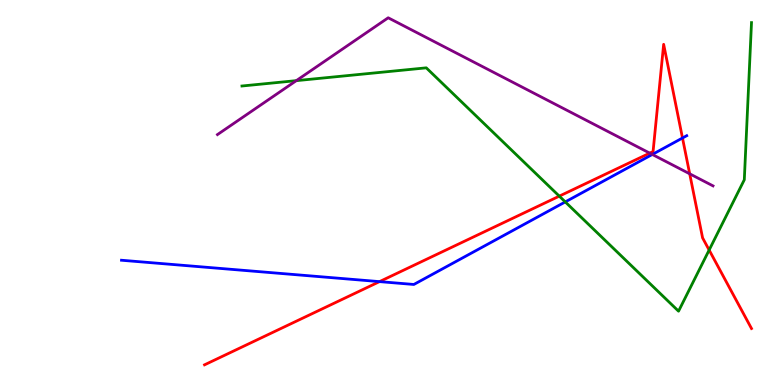[{'lines': ['blue', 'red'], 'intersections': [{'x': 4.9, 'y': 2.69}, {'x': 8.81, 'y': 6.42}]}, {'lines': ['green', 'red'], 'intersections': [{'x': 7.22, 'y': 4.91}, {'x': 9.15, 'y': 3.51}]}, {'lines': ['purple', 'red'], 'intersections': [{'x': 8.38, 'y': 6.02}, {'x': 8.9, 'y': 5.49}]}, {'lines': ['blue', 'green'], 'intersections': [{'x': 7.29, 'y': 4.76}]}, {'lines': ['blue', 'purple'], 'intersections': [{'x': 8.42, 'y': 5.99}]}, {'lines': ['green', 'purple'], 'intersections': [{'x': 3.82, 'y': 7.91}]}]